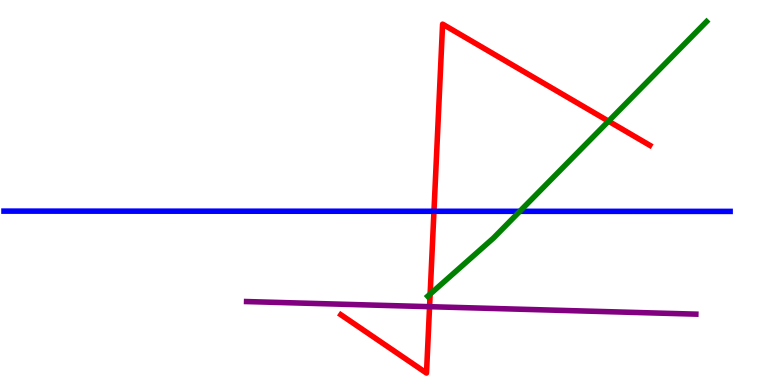[{'lines': ['blue', 'red'], 'intersections': [{'x': 5.6, 'y': 4.51}]}, {'lines': ['green', 'red'], 'intersections': [{'x': 5.55, 'y': 2.36}, {'x': 7.85, 'y': 6.85}]}, {'lines': ['purple', 'red'], 'intersections': [{'x': 5.54, 'y': 2.03}]}, {'lines': ['blue', 'green'], 'intersections': [{'x': 6.71, 'y': 4.51}]}, {'lines': ['blue', 'purple'], 'intersections': []}, {'lines': ['green', 'purple'], 'intersections': []}]